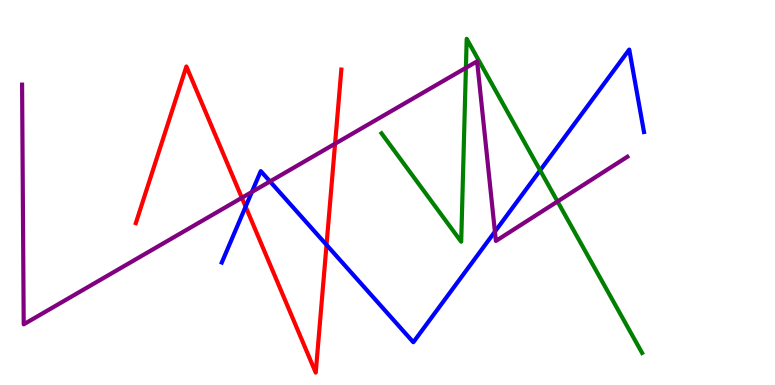[{'lines': ['blue', 'red'], 'intersections': [{'x': 3.17, 'y': 4.63}, {'x': 4.21, 'y': 3.64}]}, {'lines': ['green', 'red'], 'intersections': []}, {'lines': ['purple', 'red'], 'intersections': [{'x': 3.12, 'y': 4.86}, {'x': 4.32, 'y': 6.27}]}, {'lines': ['blue', 'green'], 'intersections': [{'x': 6.97, 'y': 5.58}]}, {'lines': ['blue', 'purple'], 'intersections': [{'x': 3.25, 'y': 5.01}, {'x': 3.48, 'y': 5.29}, {'x': 6.39, 'y': 3.98}]}, {'lines': ['green', 'purple'], 'intersections': [{'x': 6.01, 'y': 8.24}, {'x': 7.19, 'y': 4.77}]}]